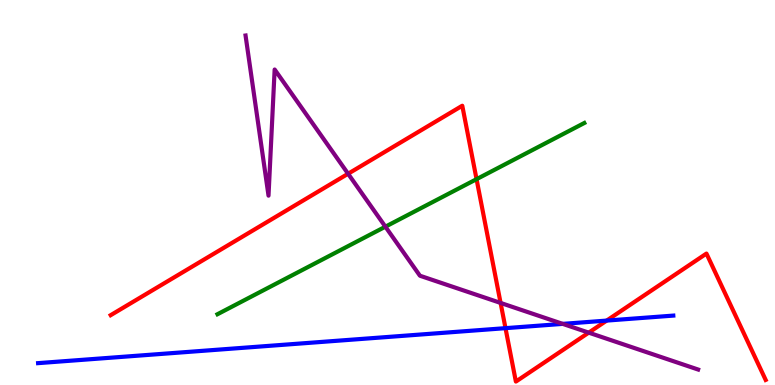[{'lines': ['blue', 'red'], 'intersections': [{'x': 6.52, 'y': 1.48}, {'x': 7.83, 'y': 1.67}]}, {'lines': ['green', 'red'], 'intersections': [{'x': 6.15, 'y': 5.35}]}, {'lines': ['purple', 'red'], 'intersections': [{'x': 4.49, 'y': 5.49}, {'x': 6.46, 'y': 2.13}, {'x': 7.6, 'y': 1.36}]}, {'lines': ['blue', 'green'], 'intersections': []}, {'lines': ['blue', 'purple'], 'intersections': [{'x': 7.26, 'y': 1.59}]}, {'lines': ['green', 'purple'], 'intersections': [{'x': 4.97, 'y': 4.11}]}]